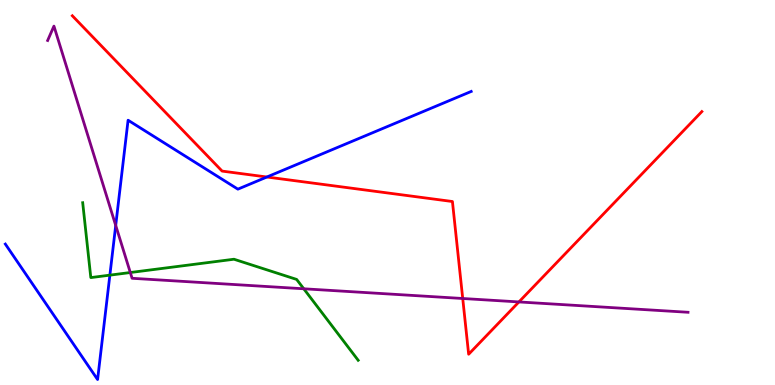[{'lines': ['blue', 'red'], 'intersections': [{'x': 3.44, 'y': 5.4}]}, {'lines': ['green', 'red'], 'intersections': []}, {'lines': ['purple', 'red'], 'intersections': [{'x': 5.97, 'y': 2.25}, {'x': 6.7, 'y': 2.16}]}, {'lines': ['blue', 'green'], 'intersections': [{'x': 1.42, 'y': 2.85}]}, {'lines': ['blue', 'purple'], 'intersections': [{'x': 1.49, 'y': 4.14}]}, {'lines': ['green', 'purple'], 'intersections': [{'x': 1.68, 'y': 2.92}, {'x': 3.92, 'y': 2.5}]}]